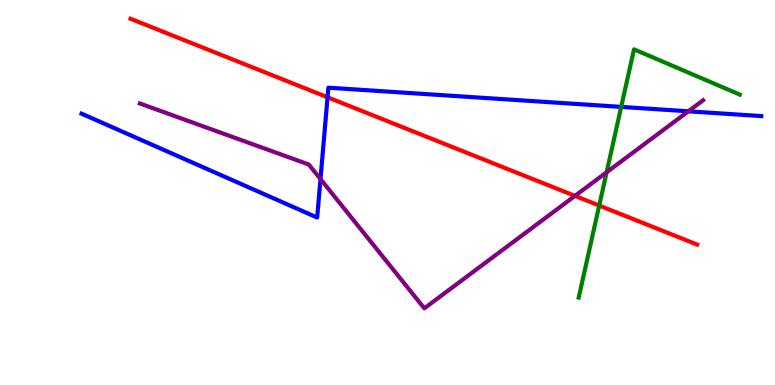[{'lines': ['blue', 'red'], 'intersections': [{'x': 4.23, 'y': 7.47}]}, {'lines': ['green', 'red'], 'intersections': [{'x': 7.73, 'y': 4.66}]}, {'lines': ['purple', 'red'], 'intersections': [{'x': 7.42, 'y': 4.91}]}, {'lines': ['blue', 'green'], 'intersections': [{'x': 8.02, 'y': 7.22}]}, {'lines': ['blue', 'purple'], 'intersections': [{'x': 4.14, 'y': 5.35}, {'x': 8.88, 'y': 7.11}]}, {'lines': ['green', 'purple'], 'intersections': [{'x': 7.83, 'y': 5.52}]}]